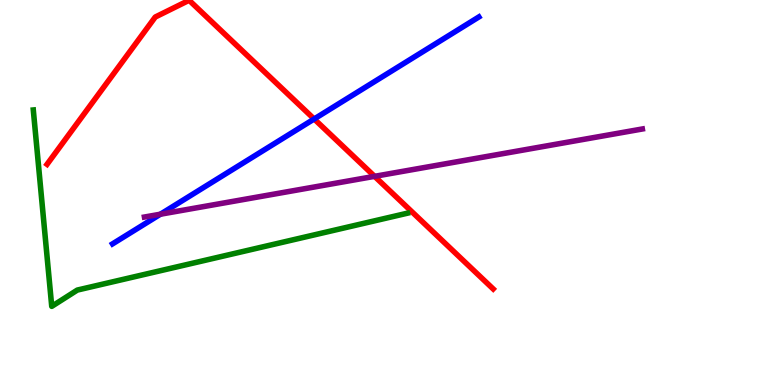[{'lines': ['blue', 'red'], 'intersections': [{'x': 4.05, 'y': 6.91}]}, {'lines': ['green', 'red'], 'intersections': []}, {'lines': ['purple', 'red'], 'intersections': [{'x': 4.83, 'y': 5.42}]}, {'lines': ['blue', 'green'], 'intersections': []}, {'lines': ['blue', 'purple'], 'intersections': [{'x': 2.07, 'y': 4.44}]}, {'lines': ['green', 'purple'], 'intersections': []}]